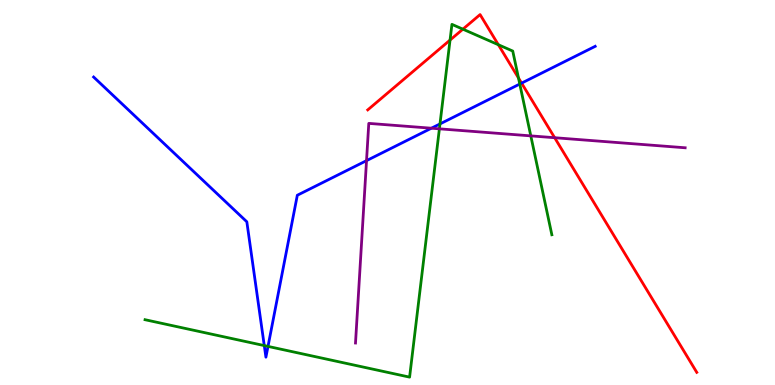[{'lines': ['blue', 'red'], 'intersections': [{'x': 6.73, 'y': 7.84}]}, {'lines': ['green', 'red'], 'intersections': [{'x': 5.81, 'y': 8.96}, {'x': 5.97, 'y': 9.24}, {'x': 6.43, 'y': 8.84}, {'x': 6.69, 'y': 7.97}]}, {'lines': ['purple', 'red'], 'intersections': [{'x': 7.16, 'y': 6.42}]}, {'lines': ['blue', 'green'], 'intersections': [{'x': 3.41, 'y': 1.02}, {'x': 3.46, 'y': 1.0}, {'x': 5.68, 'y': 6.78}, {'x': 6.71, 'y': 7.82}]}, {'lines': ['blue', 'purple'], 'intersections': [{'x': 4.73, 'y': 5.83}, {'x': 5.57, 'y': 6.67}]}, {'lines': ['green', 'purple'], 'intersections': [{'x': 5.67, 'y': 6.65}, {'x': 6.85, 'y': 6.47}]}]